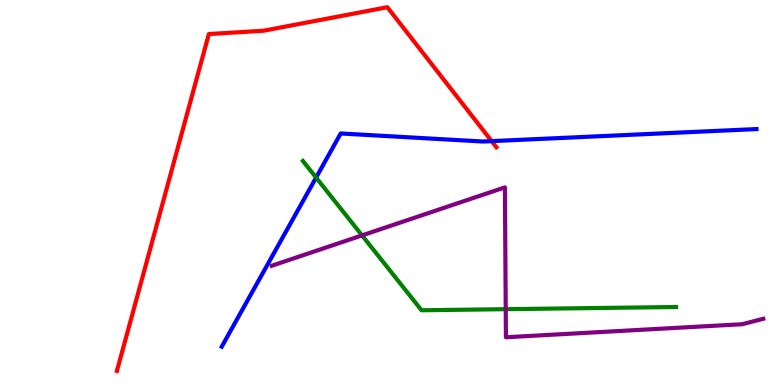[{'lines': ['blue', 'red'], 'intersections': [{'x': 6.34, 'y': 6.33}]}, {'lines': ['green', 'red'], 'intersections': []}, {'lines': ['purple', 'red'], 'intersections': []}, {'lines': ['blue', 'green'], 'intersections': [{'x': 4.08, 'y': 5.39}]}, {'lines': ['blue', 'purple'], 'intersections': []}, {'lines': ['green', 'purple'], 'intersections': [{'x': 4.67, 'y': 3.89}, {'x': 6.53, 'y': 1.97}]}]